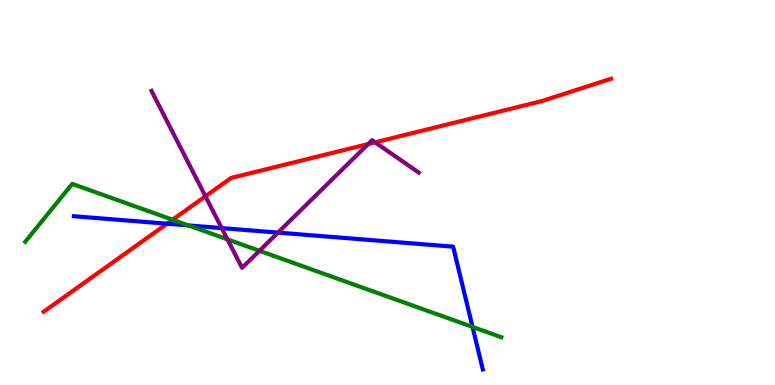[{'lines': ['blue', 'red'], 'intersections': [{'x': 2.16, 'y': 4.19}]}, {'lines': ['green', 'red'], 'intersections': [{'x': 2.23, 'y': 4.29}]}, {'lines': ['purple', 'red'], 'intersections': [{'x': 2.65, 'y': 4.9}, {'x': 4.75, 'y': 6.26}, {'x': 4.84, 'y': 6.3}]}, {'lines': ['blue', 'green'], 'intersections': [{'x': 2.43, 'y': 4.14}, {'x': 6.1, 'y': 1.51}]}, {'lines': ['blue', 'purple'], 'intersections': [{'x': 2.86, 'y': 4.08}, {'x': 3.59, 'y': 3.96}]}, {'lines': ['green', 'purple'], 'intersections': [{'x': 2.94, 'y': 3.78}, {'x': 3.35, 'y': 3.49}]}]